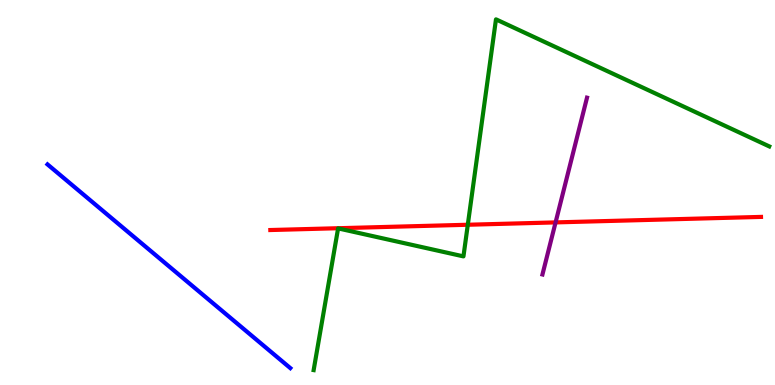[{'lines': ['blue', 'red'], 'intersections': []}, {'lines': ['green', 'red'], 'intersections': [{'x': 6.04, 'y': 4.16}]}, {'lines': ['purple', 'red'], 'intersections': [{'x': 7.17, 'y': 4.22}]}, {'lines': ['blue', 'green'], 'intersections': []}, {'lines': ['blue', 'purple'], 'intersections': []}, {'lines': ['green', 'purple'], 'intersections': []}]